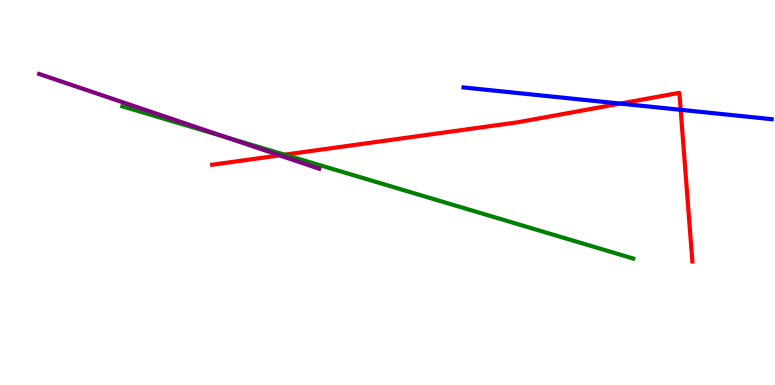[{'lines': ['blue', 'red'], 'intersections': [{'x': 8.0, 'y': 7.31}, {'x': 8.78, 'y': 7.15}]}, {'lines': ['green', 'red'], 'intersections': [{'x': 3.67, 'y': 5.98}]}, {'lines': ['purple', 'red'], 'intersections': [{'x': 3.61, 'y': 5.96}]}, {'lines': ['blue', 'green'], 'intersections': []}, {'lines': ['blue', 'purple'], 'intersections': []}, {'lines': ['green', 'purple'], 'intersections': [{'x': 2.92, 'y': 6.44}]}]